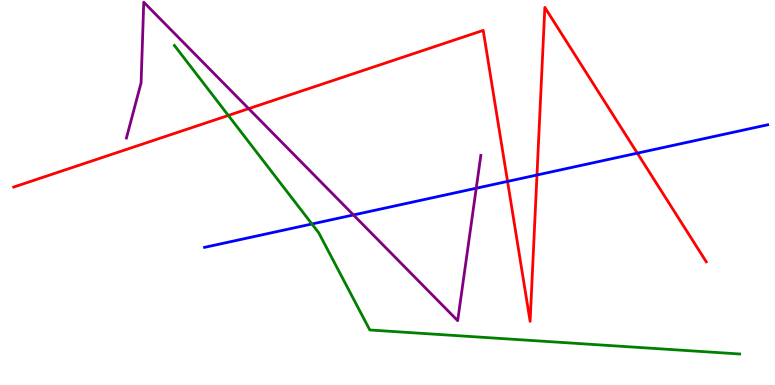[{'lines': ['blue', 'red'], 'intersections': [{'x': 6.55, 'y': 5.29}, {'x': 6.93, 'y': 5.45}, {'x': 8.22, 'y': 6.02}]}, {'lines': ['green', 'red'], 'intersections': [{'x': 2.95, 'y': 7.0}]}, {'lines': ['purple', 'red'], 'intersections': [{'x': 3.21, 'y': 7.18}]}, {'lines': ['blue', 'green'], 'intersections': [{'x': 4.02, 'y': 4.18}]}, {'lines': ['blue', 'purple'], 'intersections': [{'x': 4.56, 'y': 4.42}, {'x': 6.14, 'y': 5.11}]}, {'lines': ['green', 'purple'], 'intersections': []}]